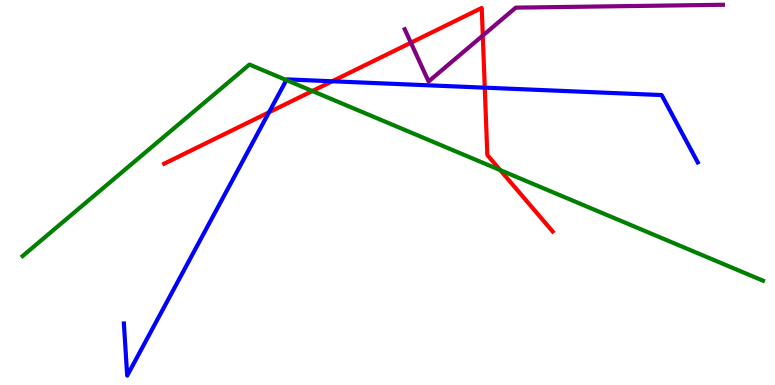[{'lines': ['blue', 'red'], 'intersections': [{'x': 3.47, 'y': 7.08}, {'x': 4.29, 'y': 7.89}, {'x': 6.25, 'y': 7.72}]}, {'lines': ['green', 'red'], 'intersections': [{'x': 4.03, 'y': 7.64}, {'x': 6.45, 'y': 5.58}]}, {'lines': ['purple', 'red'], 'intersections': [{'x': 5.3, 'y': 8.89}, {'x': 6.23, 'y': 9.08}]}, {'lines': ['blue', 'green'], 'intersections': [{'x': 3.69, 'y': 7.92}]}, {'lines': ['blue', 'purple'], 'intersections': []}, {'lines': ['green', 'purple'], 'intersections': []}]